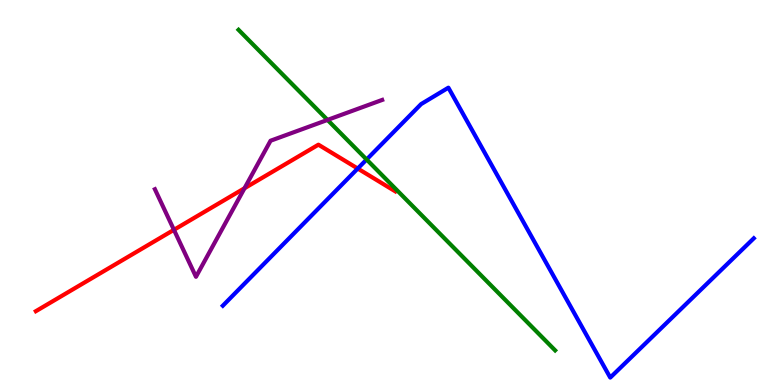[{'lines': ['blue', 'red'], 'intersections': [{'x': 4.62, 'y': 5.62}]}, {'lines': ['green', 'red'], 'intersections': []}, {'lines': ['purple', 'red'], 'intersections': [{'x': 2.24, 'y': 4.03}, {'x': 3.16, 'y': 5.11}]}, {'lines': ['blue', 'green'], 'intersections': [{'x': 4.73, 'y': 5.86}]}, {'lines': ['blue', 'purple'], 'intersections': []}, {'lines': ['green', 'purple'], 'intersections': [{'x': 4.23, 'y': 6.89}]}]